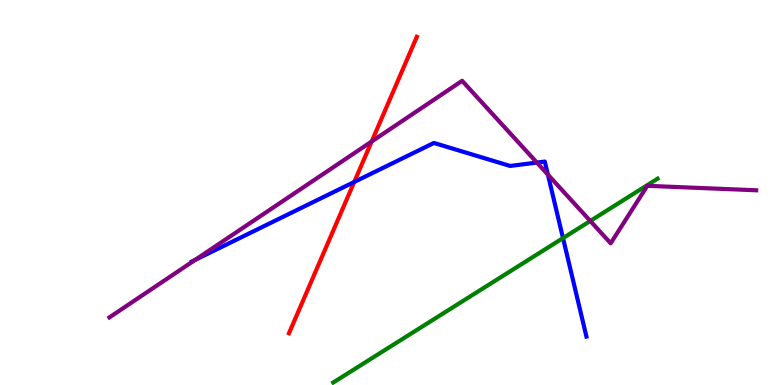[{'lines': ['blue', 'red'], 'intersections': [{'x': 4.57, 'y': 5.27}]}, {'lines': ['green', 'red'], 'intersections': []}, {'lines': ['purple', 'red'], 'intersections': [{'x': 4.8, 'y': 6.33}]}, {'lines': ['blue', 'green'], 'intersections': [{'x': 7.26, 'y': 3.82}]}, {'lines': ['blue', 'purple'], 'intersections': [{'x': 2.52, 'y': 3.25}, {'x': 6.93, 'y': 5.78}, {'x': 7.07, 'y': 5.46}]}, {'lines': ['green', 'purple'], 'intersections': [{'x': 7.62, 'y': 4.26}]}]